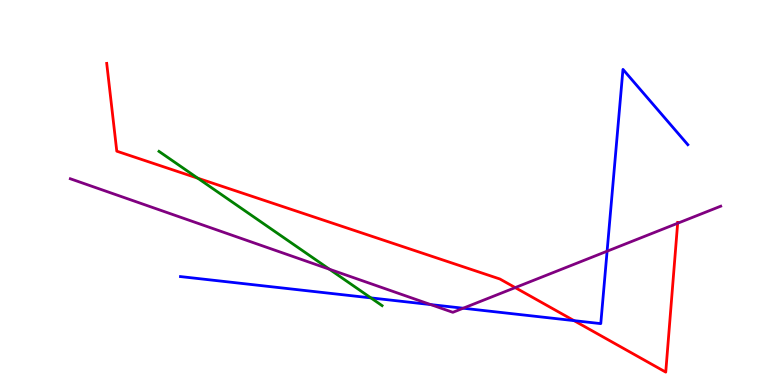[{'lines': ['blue', 'red'], 'intersections': [{'x': 7.41, 'y': 1.67}]}, {'lines': ['green', 'red'], 'intersections': [{'x': 2.55, 'y': 5.37}]}, {'lines': ['purple', 'red'], 'intersections': [{'x': 6.65, 'y': 2.53}, {'x': 8.74, 'y': 4.2}]}, {'lines': ['blue', 'green'], 'intersections': [{'x': 4.79, 'y': 2.26}]}, {'lines': ['blue', 'purple'], 'intersections': [{'x': 5.56, 'y': 2.09}, {'x': 5.98, 'y': 1.99}, {'x': 7.83, 'y': 3.48}]}, {'lines': ['green', 'purple'], 'intersections': [{'x': 4.25, 'y': 3.01}]}]